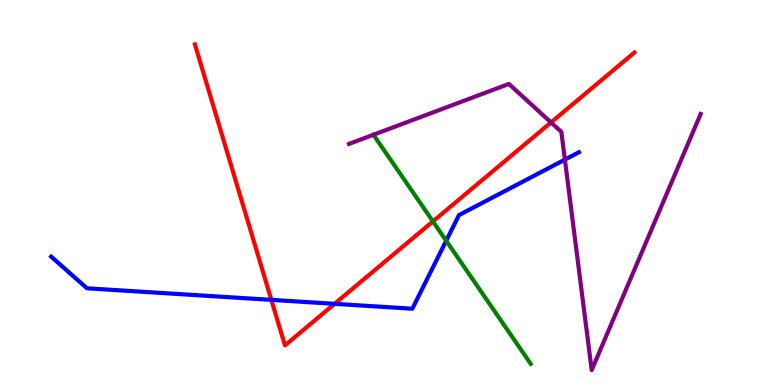[{'lines': ['blue', 'red'], 'intersections': [{'x': 3.5, 'y': 2.21}, {'x': 4.32, 'y': 2.11}]}, {'lines': ['green', 'red'], 'intersections': [{'x': 5.59, 'y': 4.25}]}, {'lines': ['purple', 'red'], 'intersections': [{'x': 7.11, 'y': 6.82}]}, {'lines': ['blue', 'green'], 'intersections': [{'x': 5.76, 'y': 3.75}]}, {'lines': ['blue', 'purple'], 'intersections': [{'x': 7.29, 'y': 5.85}]}, {'lines': ['green', 'purple'], 'intersections': [{'x': 4.82, 'y': 6.5}]}]